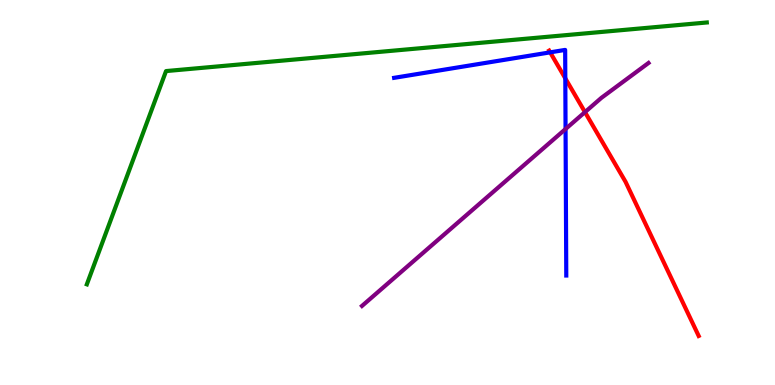[{'lines': ['blue', 'red'], 'intersections': [{'x': 7.1, 'y': 8.64}, {'x': 7.29, 'y': 7.96}]}, {'lines': ['green', 'red'], 'intersections': []}, {'lines': ['purple', 'red'], 'intersections': [{'x': 7.55, 'y': 7.09}]}, {'lines': ['blue', 'green'], 'intersections': []}, {'lines': ['blue', 'purple'], 'intersections': [{'x': 7.3, 'y': 6.65}]}, {'lines': ['green', 'purple'], 'intersections': []}]